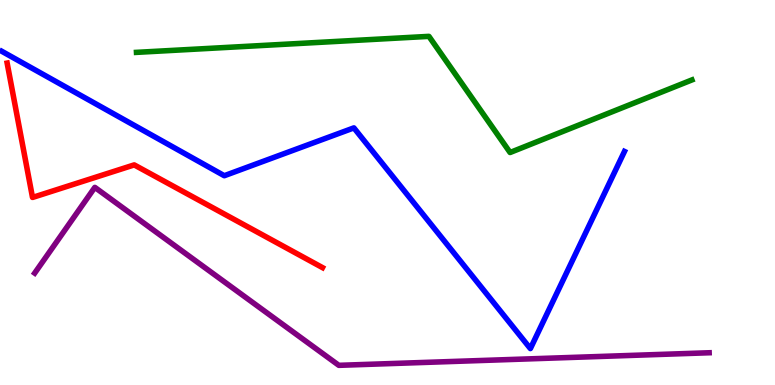[{'lines': ['blue', 'red'], 'intersections': []}, {'lines': ['green', 'red'], 'intersections': []}, {'lines': ['purple', 'red'], 'intersections': []}, {'lines': ['blue', 'green'], 'intersections': []}, {'lines': ['blue', 'purple'], 'intersections': []}, {'lines': ['green', 'purple'], 'intersections': []}]